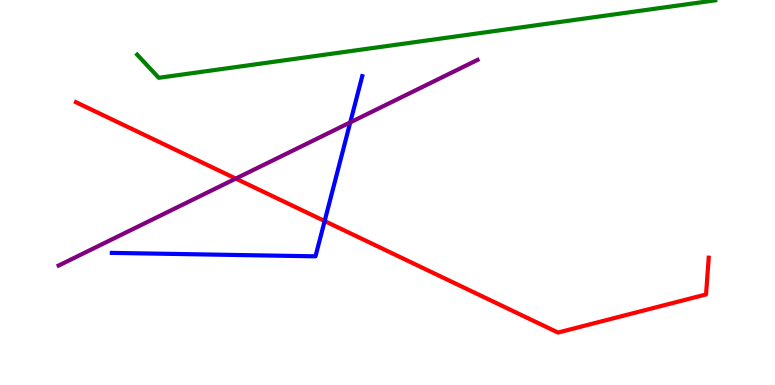[{'lines': ['blue', 'red'], 'intersections': [{'x': 4.19, 'y': 4.26}]}, {'lines': ['green', 'red'], 'intersections': []}, {'lines': ['purple', 'red'], 'intersections': [{'x': 3.04, 'y': 5.36}]}, {'lines': ['blue', 'green'], 'intersections': []}, {'lines': ['blue', 'purple'], 'intersections': [{'x': 4.52, 'y': 6.82}]}, {'lines': ['green', 'purple'], 'intersections': []}]